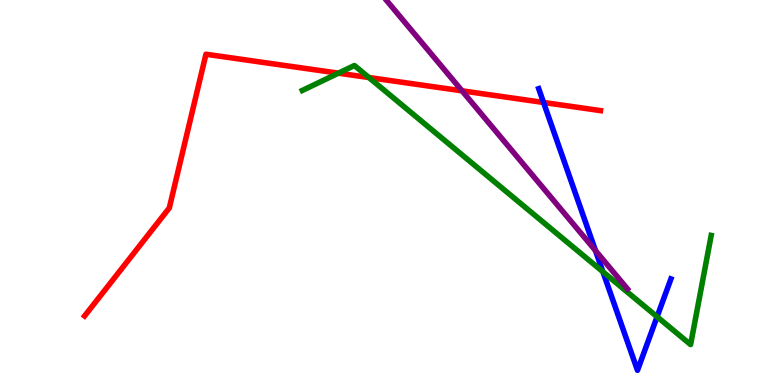[{'lines': ['blue', 'red'], 'intersections': [{'x': 7.01, 'y': 7.34}]}, {'lines': ['green', 'red'], 'intersections': [{'x': 4.37, 'y': 8.1}, {'x': 4.76, 'y': 7.99}]}, {'lines': ['purple', 'red'], 'intersections': [{'x': 5.96, 'y': 7.64}]}, {'lines': ['blue', 'green'], 'intersections': [{'x': 7.78, 'y': 2.94}, {'x': 8.48, 'y': 1.77}]}, {'lines': ['blue', 'purple'], 'intersections': [{'x': 7.68, 'y': 3.49}]}, {'lines': ['green', 'purple'], 'intersections': []}]